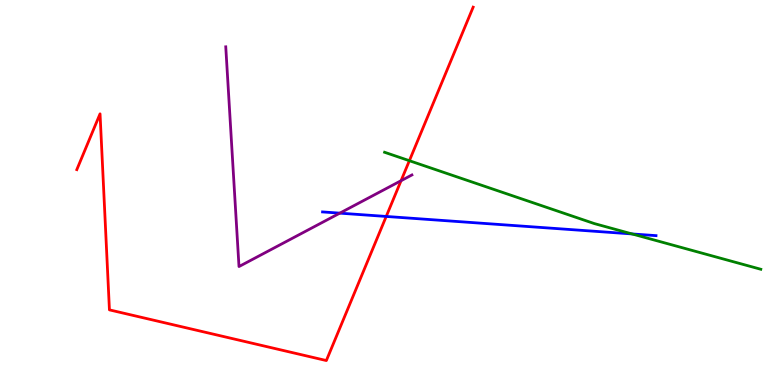[{'lines': ['blue', 'red'], 'intersections': [{'x': 4.98, 'y': 4.38}]}, {'lines': ['green', 'red'], 'intersections': [{'x': 5.28, 'y': 5.83}]}, {'lines': ['purple', 'red'], 'intersections': [{'x': 5.18, 'y': 5.31}]}, {'lines': ['blue', 'green'], 'intersections': [{'x': 8.16, 'y': 3.92}]}, {'lines': ['blue', 'purple'], 'intersections': [{'x': 4.38, 'y': 4.46}]}, {'lines': ['green', 'purple'], 'intersections': []}]